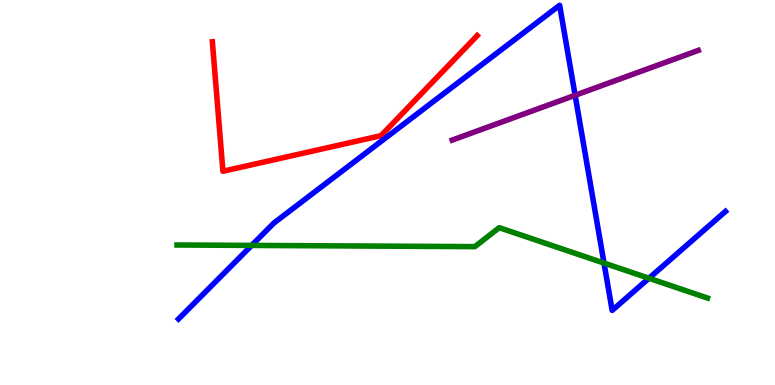[{'lines': ['blue', 'red'], 'intersections': []}, {'lines': ['green', 'red'], 'intersections': []}, {'lines': ['purple', 'red'], 'intersections': []}, {'lines': ['blue', 'green'], 'intersections': [{'x': 3.25, 'y': 3.63}, {'x': 7.79, 'y': 3.17}, {'x': 8.37, 'y': 2.77}]}, {'lines': ['blue', 'purple'], 'intersections': [{'x': 7.42, 'y': 7.52}]}, {'lines': ['green', 'purple'], 'intersections': []}]